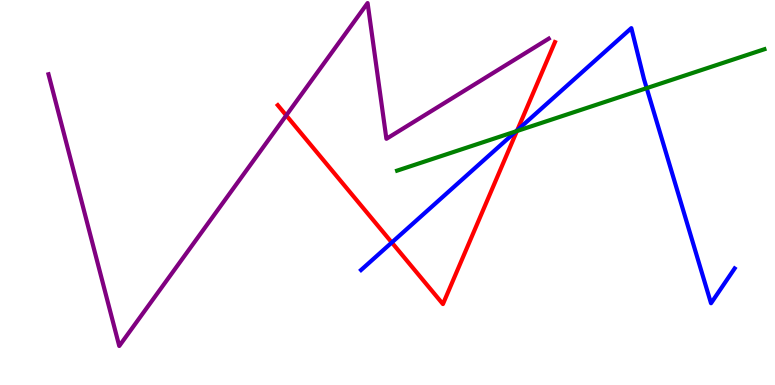[{'lines': ['blue', 'red'], 'intersections': [{'x': 5.06, 'y': 3.7}, {'x': 6.67, 'y': 6.62}]}, {'lines': ['green', 'red'], 'intersections': [{'x': 6.67, 'y': 6.6}]}, {'lines': ['purple', 'red'], 'intersections': [{'x': 3.69, 'y': 7.0}]}, {'lines': ['blue', 'green'], 'intersections': [{'x': 6.66, 'y': 6.59}, {'x': 8.34, 'y': 7.71}]}, {'lines': ['blue', 'purple'], 'intersections': []}, {'lines': ['green', 'purple'], 'intersections': []}]